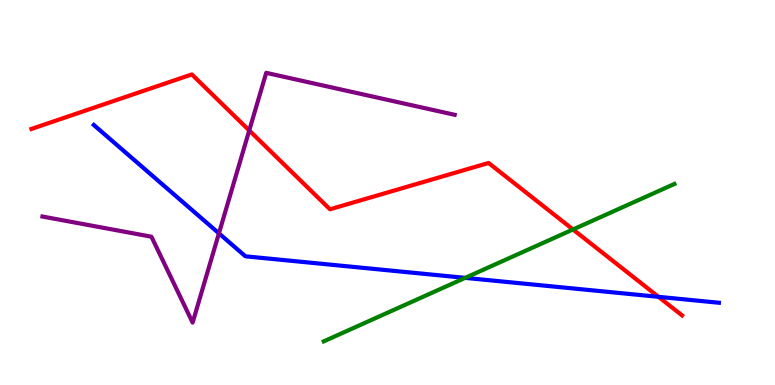[{'lines': ['blue', 'red'], 'intersections': [{'x': 8.5, 'y': 2.29}]}, {'lines': ['green', 'red'], 'intersections': [{'x': 7.39, 'y': 4.04}]}, {'lines': ['purple', 'red'], 'intersections': [{'x': 3.22, 'y': 6.61}]}, {'lines': ['blue', 'green'], 'intersections': [{'x': 6.0, 'y': 2.78}]}, {'lines': ['blue', 'purple'], 'intersections': [{'x': 2.82, 'y': 3.94}]}, {'lines': ['green', 'purple'], 'intersections': []}]